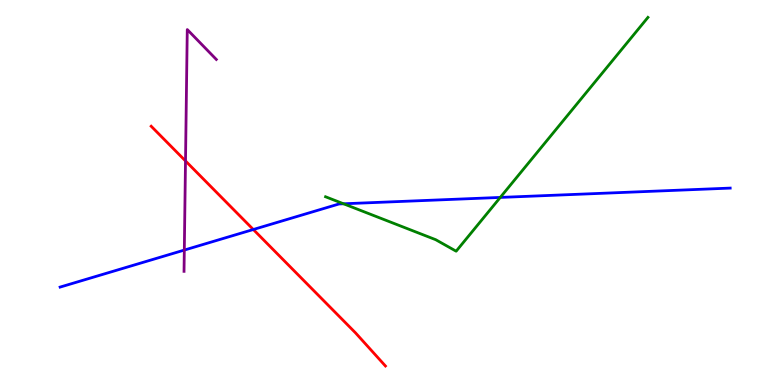[{'lines': ['blue', 'red'], 'intersections': [{'x': 3.27, 'y': 4.04}]}, {'lines': ['green', 'red'], 'intersections': []}, {'lines': ['purple', 'red'], 'intersections': [{'x': 2.39, 'y': 5.82}]}, {'lines': ['blue', 'green'], 'intersections': [{'x': 4.43, 'y': 4.71}, {'x': 6.46, 'y': 4.87}]}, {'lines': ['blue', 'purple'], 'intersections': [{'x': 2.38, 'y': 3.5}]}, {'lines': ['green', 'purple'], 'intersections': []}]